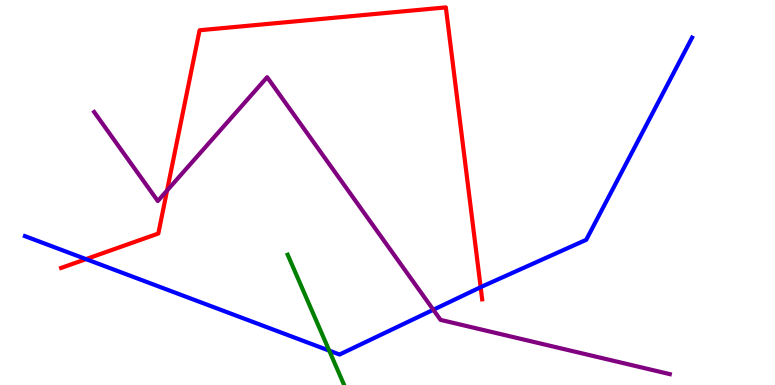[{'lines': ['blue', 'red'], 'intersections': [{'x': 1.11, 'y': 3.27}, {'x': 6.2, 'y': 2.54}]}, {'lines': ['green', 'red'], 'intersections': []}, {'lines': ['purple', 'red'], 'intersections': [{'x': 2.16, 'y': 5.05}]}, {'lines': ['blue', 'green'], 'intersections': [{'x': 4.25, 'y': 0.892}]}, {'lines': ['blue', 'purple'], 'intersections': [{'x': 5.59, 'y': 1.95}]}, {'lines': ['green', 'purple'], 'intersections': []}]